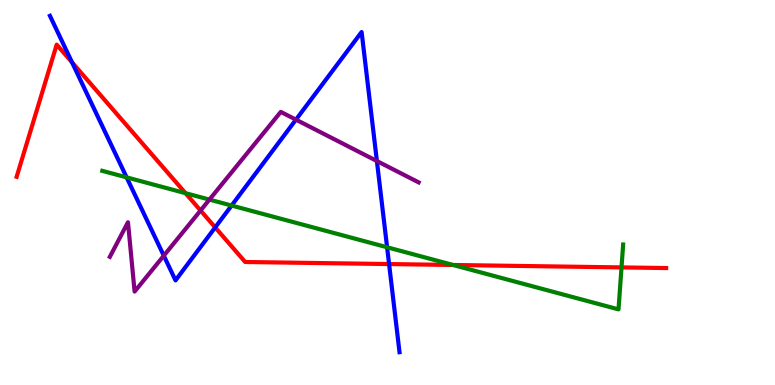[{'lines': ['blue', 'red'], 'intersections': [{'x': 0.929, 'y': 8.38}, {'x': 2.78, 'y': 4.09}, {'x': 5.02, 'y': 3.14}]}, {'lines': ['green', 'red'], 'intersections': [{'x': 2.39, 'y': 4.98}, {'x': 5.85, 'y': 3.12}, {'x': 8.02, 'y': 3.05}]}, {'lines': ['purple', 'red'], 'intersections': [{'x': 2.59, 'y': 4.53}]}, {'lines': ['blue', 'green'], 'intersections': [{'x': 1.63, 'y': 5.39}, {'x': 2.99, 'y': 4.66}, {'x': 4.99, 'y': 3.58}]}, {'lines': ['blue', 'purple'], 'intersections': [{'x': 2.11, 'y': 3.36}, {'x': 3.82, 'y': 6.89}, {'x': 4.86, 'y': 5.82}]}, {'lines': ['green', 'purple'], 'intersections': [{'x': 2.7, 'y': 4.82}]}]